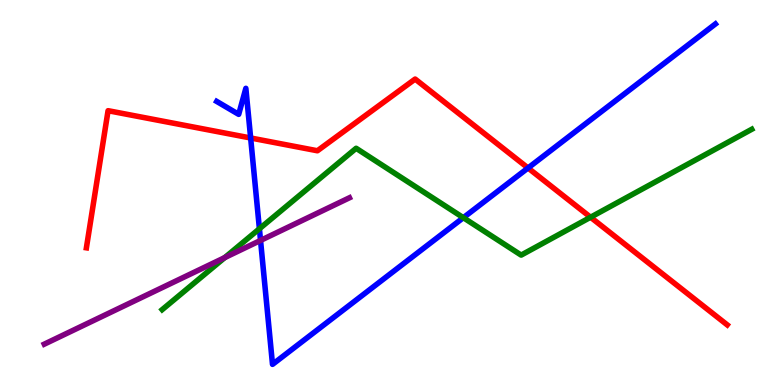[{'lines': ['blue', 'red'], 'intersections': [{'x': 3.23, 'y': 6.42}, {'x': 6.81, 'y': 5.64}]}, {'lines': ['green', 'red'], 'intersections': [{'x': 7.62, 'y': 4.36}]}, {'lines': ['purple', 'red'], 'intersections': []}, {'lines': ['blue', 'green'], 'intersections': [{'x': 3.35, 'y': 4.06}, {'x': 5.98, 'y': 4.35}]}, {'lines': ['blue', 'purple'], 'intersections': [{'x': 3.36, 'y': 3.76}]}, {'lines': ['green', 'purple'], 'intersections': [{'x': 2.9, 'y': 3.31}]}]